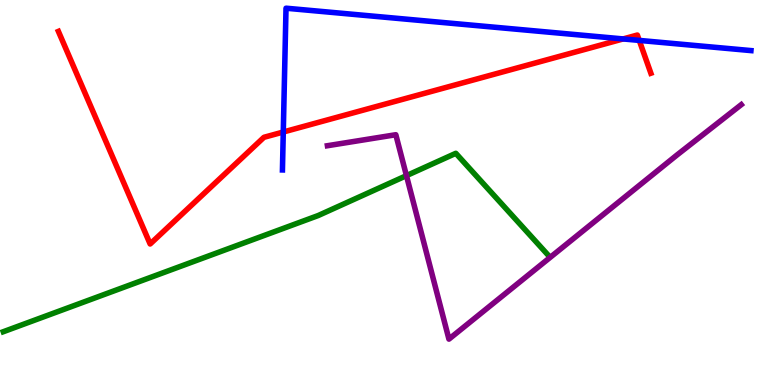[{'lines': ['blue', 'red'], 'intersections': [{'x': 3.66, 'y': 6.57}, {'x': 8.04, 'y': 8.99}, {'x': 8.25, 'y': 8.95}]}, {'lines': ['green', 'red'], 'intersections': []}, {'lines': ['purple', 'red'], 'intersections': []}, {'lines': ['blue', 'green'], 'intersections': []}, {'lines': ['blue', 'purple'], 'intersections': []}, {'lines': ['green', 'purple'], 'intersections': [{'x': 5.24, 'y': 5.44}]}]